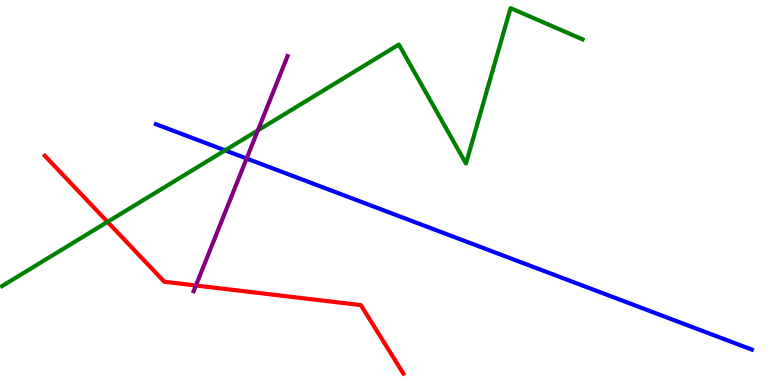[{'lines': ['blue', 'red'], 'intersections': []}, {'lines': ['green', 'red'], 'intersections': [{'x': 1.39, 'y': 4.24}]}, {'lines': ['purple', 'red'], 'intersections': [{'x': 2.53, 'y': 2.58}]}, {'lines': ['blue', 'green'], 'intersections': [{'x': 2.9, 'y': 6.09}]}, {'lines': ['blue', 'purple'], 'intersections': [{'x': 3.18, 'y': 5.88}]}, {'lines': ['green', 'purple'], 'intersections': [{'x': 3.33, 'y': 6.61}]}]